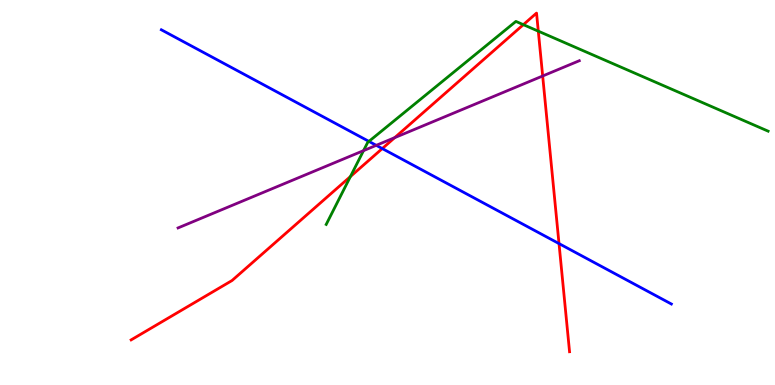[{'lines': ['blue', 'red'], 'intersections': [{'x': 4.93, 'y': 6.14}, {'x': 7.21, 'y': 3.67}]}, {'lines': ['green', 'red'], 'intersections': [{'x': 4.52, 'y': 5.41}, {'x': 6.75, 'y': 9.36}, {'x': 6.95, 'y': 9.19}]}, {'lines': ['purple', 'red'], 'intersections': [{'x': 5.09, 'y': 6.42}, {'x': 7.0, 'y': 8.03}]}, {'lines': ['blue', 'green'], 'intersections': [{'x': 4.76, 'y': 6.33}]}, {'lines': ['blue', 'purple'], 'intersections': [{'x': 4.85, 'y': 6.23}]}, {'lines': ['green', 'purple'], 'intersections': [{'x': 4.69, 'y': 6.09}]}]